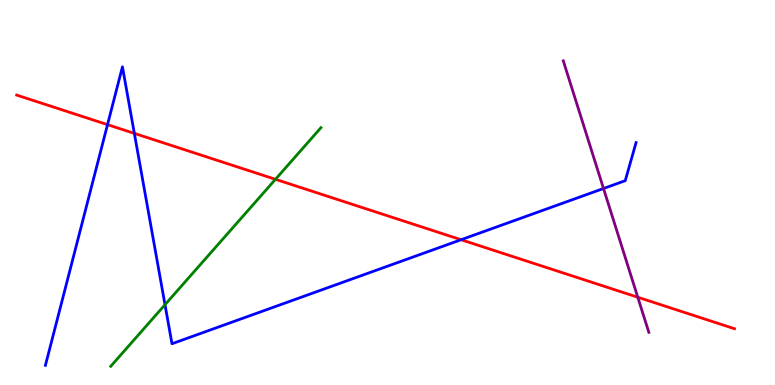[{'lines': ['blue', 'red'], 'intersections': [{'x': 1.39, 'y': 6.76}, {'x': 1.73, 'y': 6.54}, {'x': 5.95, 'y': 3.77}]}, {'lines': ['green', 'red'], 'intersections': [{'x': 3.55, 'y': 5.34}]}, {'lines': ['purple', 'red'], 'intersections': [{'x': 8.23, 'y': 2.28}]}, {'lines': ['blue', 'green'], 'intersections': [{'x': 2.13, 'y': 2.09}]}, {'lines': ['blue', 'purple'], 'intersections': [{'x': 7.79, 'y': 5.1}]}, {'lines': ['green', 'purple'], 'intersections': []}]